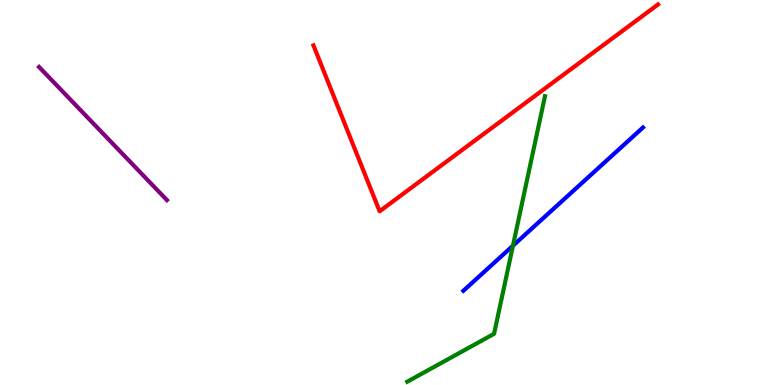[{'lines': ['blue', 'red'], 'intersections': []}, {'lines': ['green', 'red'], 'intersections': []}, {'lines': ['purple', 'red'], 'intersections': []}, {'lines': ['blue', 'green'], 'intersections': [{'x': 6.62, 'y': 3.62}]}, {'lines': ['blue', 'purple'], 'intersections': []}, {'lines': ['green', 'purple'], 'intersections': []}]